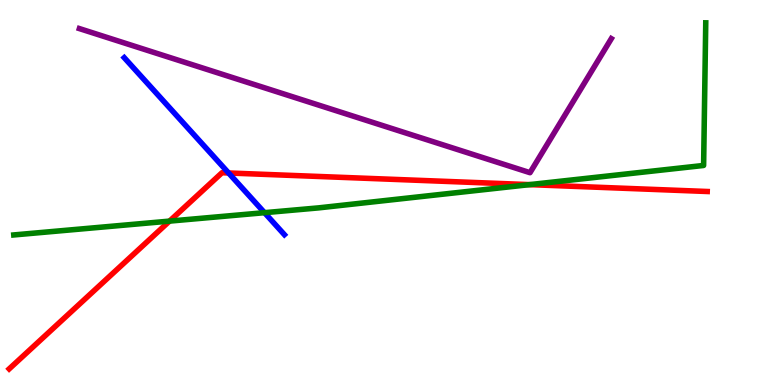[{'lines': ['blue', 'red'], 'intersections': [{'x': 2.95, 'y': 5.51}]}, {'lines': ['green', 'red'], 'intersections': [{'x': 2.19, 'y': 4.26}, {'x': 6.83, 'y': 5.2}]}, {'lines': ['purple', 'red'], 'intersections': []}, {'lines': ['blue', 'green'], 'intersections': [{'x': 3.41, 'y': 4.48}]}, {'lines': ['blue', 'purple'], 'intersections': []}, {'lines': ['green', 'purple'], 'intersections': []}]